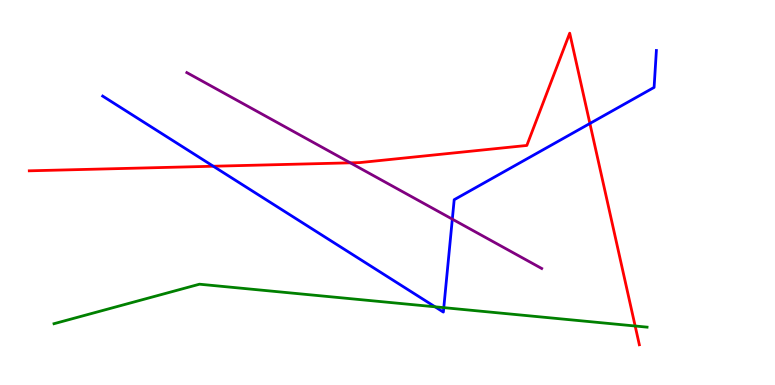[{'lines': ['blue', 'red'], 'intersections': [{'x': 2.75, 'y': 5.68}, {'x': 7.61, 'y': 6.79}]}, {'lines': ['green', 'red'], 'intersections': [{'x': 8.2, 'y': 1.53}]}, {'lines': ['purple', 'red'], 'intersections': [{'x': 4.52, 'y': 5.77}]}, {'lines': ['blue', 'green'], 'intersections': [{'x': 5.61, 'y': 2.03}, {'x': 5.73, 'y': 2.01}]}, {'lines': ['blue', 'purple'], 'intersections': [{'x': 5.84, 'y': 4.31}]}, {'lines': ['green', 'purple'], 'intersections': []}]